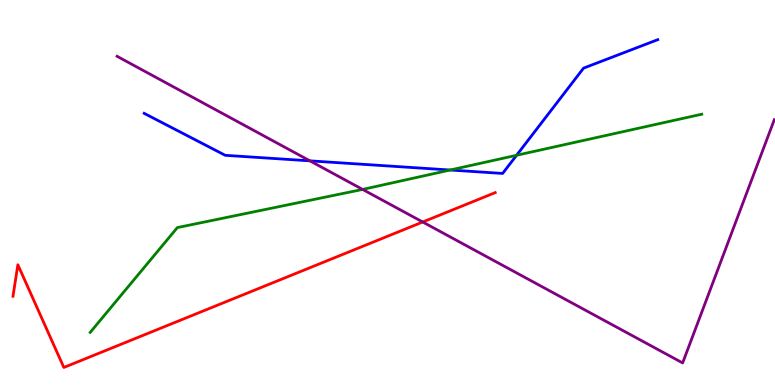[{'lines': ['blue', 'red'], 'intersections': []}, {'lines': ['green', 'red'], 'intersections': []}, {'lines': ['purple', 'red'], 'intersections': [{'x': 5.45, 'y': 4.23}]}, {'lines': ['blue', 'green'], 'intersections': [{'x': 5.81, 'y': 5.58}, {'x': 6.67, 'y': 5.97}]}, {'lines': ['blue', 'purple'], 'intersections': [{'x': 4.0, 'y': 5.82}]}, {'lines': ['green', 'purple'], 'intersections': [{'x': 4.68, 'y': 5.08}]}]